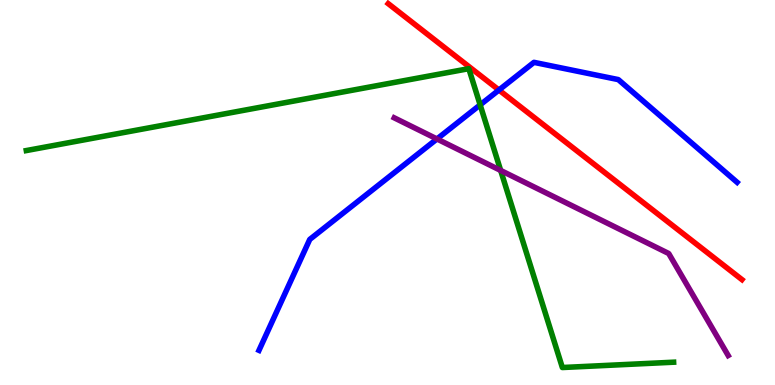[{'lines': ['blue', 'red'], 'intersections': [{'x': 6.44, 'y': 7.66}]}, {'lines': ['green', 'red'], 'intersections': []}, {'lines': ['purple', 'red'], 'intersections': []}, {'lines': ['blue', 'green'], 'intersections': [{'x': 6.2, 'y': 7.28}]}, {'lines': ['blue', 'purple'], 'intersections': [{'x': 5.64, 'y': 6.39}]}, {'lines': ['green', 'purple'], 'intersections': [{'x': 6.46, 'y': 5.57}]}]